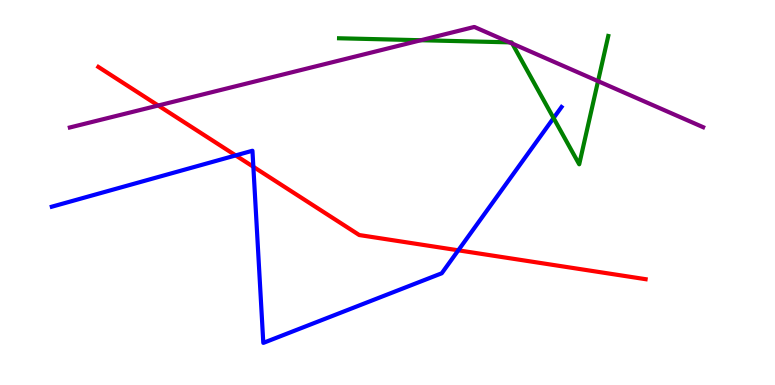[{'lines': ['blue', 'red'], 'intersections': [{'x': 3.04, 'y': 5.96}, {'x': 3.27, 'y': 5.67}, {'x': 5.91, 'y': 3.5}]}, {'lines': ['green', 'red'], 'intersections': []}, {'lines': ['purple', 'red'], 'intersections': [{'x': 2.04, 'y': 7.26}]}, {'lines': ['blue', 'green'], 'intersections': [{'x': 7.14, 'y': 6.93}]}, {'lines': ['blue', 'purple'], 'intersections': []}, {'lines': ['green', 'purple'], 'intersections': [{'x': 5.43, 'y': 8.96}, {'x': 6.57, 'y': 8.9}, {'x': 6.61, 'y': 8.87}, {'x': 7.72, 'y': 7.89}]}]